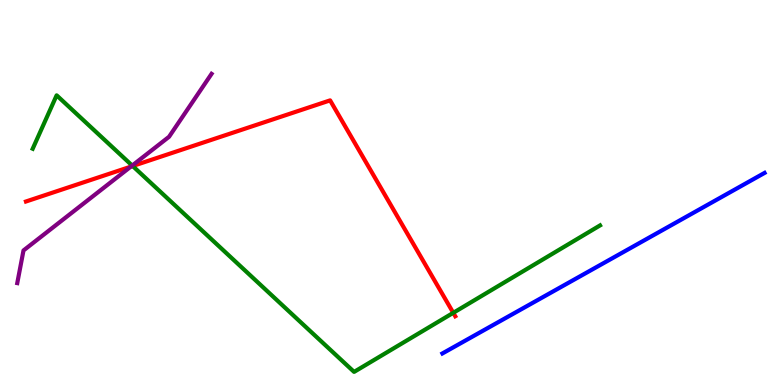[{'lines': ['blue', 'red'], 'intersections': []}, {'lines': ['green', 'red'], 'intersections': [{'x': 1.71, 'y': 5.69}, {'x': 5.85, 'y': 1.87}]}, {'lines': ['purple', 'red'], 'intersections': [{'x': 1.69, 'y': 5.67}]}, {'lines': ['blue', 'green'], 'intersections': []}, {'lines': ['blue', 'purple'], 'intersections': []}, {'lines': ['green', 'purple'], 'intersections': [{'x': 1.71, 'y': 5.7}]}]